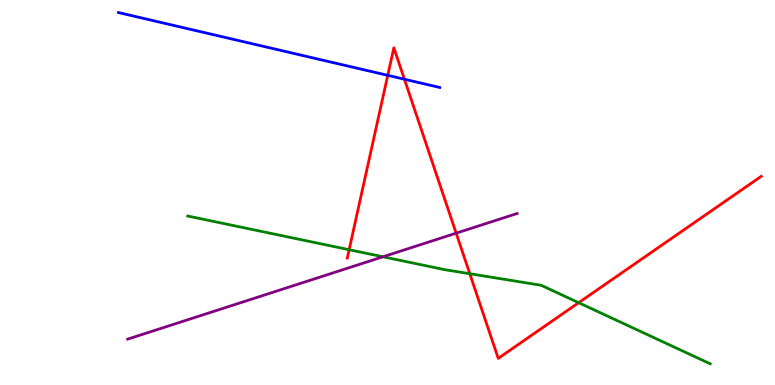[{'lines': ['blue', 'red'], 'intersections': [{'x': 5.0, 'y': 8.04}, {'x': 5.22, 'y': 7.94}]}, {'lines': ['green', 'red'], 'intersections': [{'x': 4.5, 'y': 3.51}, {'x': 6.06, 'y': 2.89}, {'x': 7.47, 'y': 2.14}]}, {'lines': ['purple', 'red'], 'intersections': [{'x': 5.89, 'y': 3.94}]}, {'lines': ['blue', 'green'], 'intersections': []}, {'lines': ['blue', 'purple'], 'intersections': []}, {'lines': ['green', 'purple'], 'intersections': [{'x': 4.94, 'y': 3.33}]}]